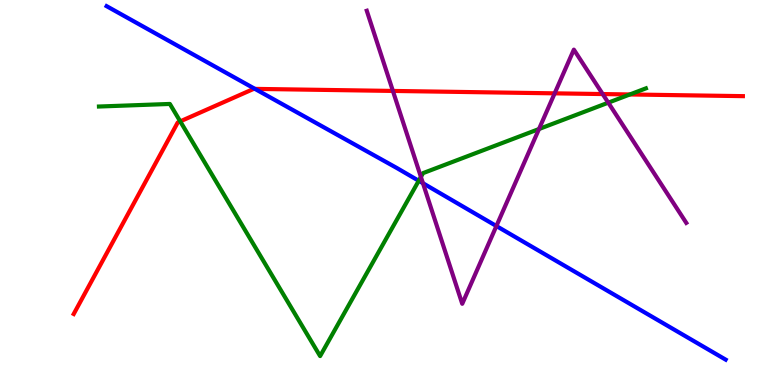[{'lines': ['blue', 'red'], 'intersections': [{'x': 3.29, 'y': 7.69}]}, {'lines': ['green', 'red'], 'intersections': [{'x': 2.33, 'y': 6.85}, {'x': 8.13, 'y': 7.55}]}, {'lines': ['purple', 'red'], 'intersections': [{'x': 5.07, 'y': 7.64}, {'x': 7.16, 'y': 7.58}, {'x': 7.78, 'y': 7.56}]}, {'lines': ['blue', 'green'], 'intersections': [{'x': 5.4, 'y': 5.3}]}, {'lines': ['blue', 'purple'], 'intersections': [{'x': 5.46, 'y': 5.24}, {'x': 6.41, 'y': 4.13}]}, {'lines': ['green', 'purple'], 'intersections': [{'x': 5.43, 'y': 5.4}, {'x': 6.95, 'y': 6.65}, {'x': 7.85, 'y': 7.33}]}]